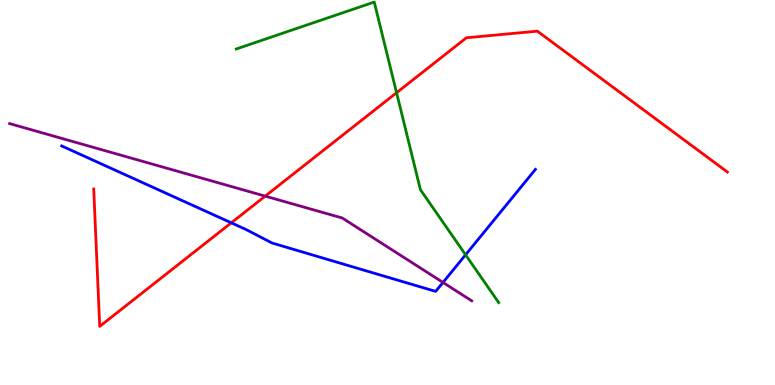[{'lines': ['blue', 'red'], 'intersections': [{'x': 2.98, 'y': 4.21}]}, {'lines': ['green', 'red'], 'intersections': [{'x': 5.12, 'y': 7.59}]}, {'lines': ['purple', 'red'], 'intersections': [{'x': 3.42, 'y': 4.91}]}, {'lines': ['blue', 'green'], 'intersections': [{'x': 6.01, 'y': 3.38}]}, {'lines': ['blue', 'purple'], 'intersections': [{'x': 5.72, 'y': 2.66}]}, {'lines': ['green', 'purple'], 'intersections': []}]